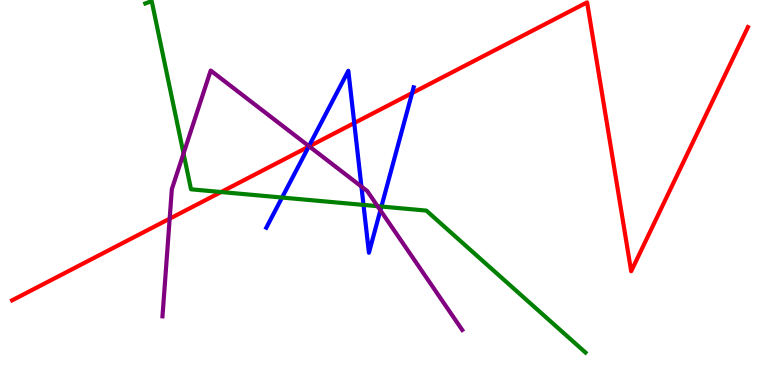[{'lines': ['blue', 'red'], 'intersections': [{'x': 3.98, 'y': 6.19}, {'x': 4.57, 'y': 6.8}, {'x': 5.32, 'y': 7.58}]}, {'lines': ['green', 'red'], 'intersections': [{'x': 2.85, 'y': 5.01}]}, {'lines': ['purple', 'red'], 'intersections': [{'x': 2.19, 'y': 4.32}, {'x': 3.99, 'y': 6.2}]}, {'lines': ['blue', 'green'], 'intersections': [{'x': 3.64, 'y': 4.87}, {'x': 4.69, 'y': 4.68}, {'x': 4.92, 'y': 4.64}]}, {'lines': ['blue', 'purple'], 'intersections': [{'x': 3.99, 'y': 6.2}, {'x': 4.66, 'y': 5.15}, {'x': 4.91, 'y': 4.54}]}, {'lines': ['green', 'purple'], 'intersections': [{'x': 2.37, 'y': 6.01}, {'x': 4.87, 'y': 4.64}]}]